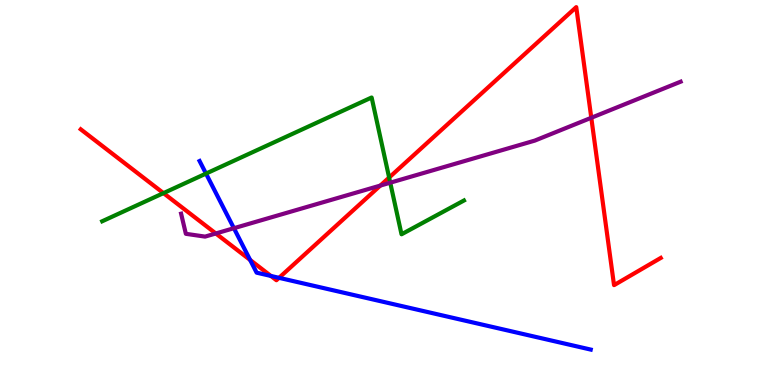[{'lines': ['blue', 'red'], 'intersections': [{'x': 3.23, 'y': 3.25}, {'x': 3.5, 'y': 2.83}, {'x': 3.6, 'y': 2.78}]}, {'lines': ['green', 'red'], 'intersections': [{'x': 2.11, 'y': 4.98}, {'x': 5.02, 'y': 5.39}]}, {'lines': ['purple', 'red'], 'intersections': [{'x': 2.78, 'y': 3.94}, {'x': 4.91, 'y': 5.18}, {'x': 7.63, 'y': 6.94}]}, {'lines': ['blue', 'green'], 'intersections': [{'x': 2.66, 'y': 5.49}]}, {'lines': ['blue', 'purple'], 'intersections': [{'x': 3.02, 'y': 4.07}]}, {'lines': ['green', 'purple'], 'intersections': [{'x': 5.04, 'y': 5.25}]}]